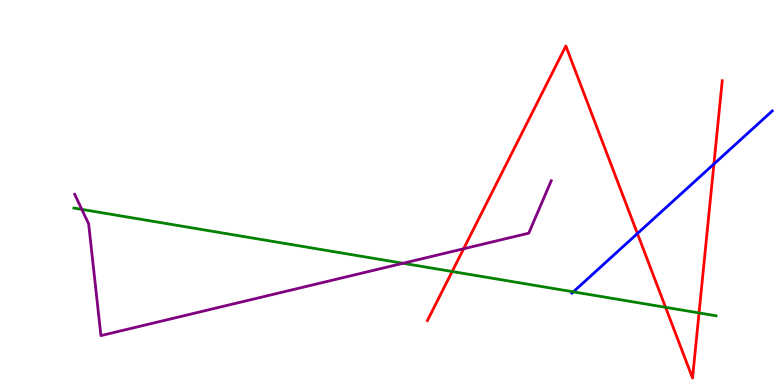[{'lines': ['blue', 'red'], 'intersections': [{'x': 8.22, 'y': 3.93}, {'x': 9.21, 'y': 5.74}]}, {'lines': ['green', 'red'], 'intersections': [{'x': 5.83, 'y': 2.95}, {'x': 8.59, 'y': 2.02}, {'x': 9.02, 'y': 1.87}]}, {'lines': ['purple', 'red'], 'intersections': [{'x': 5.98, 'y': 3.54}]}, {'lines': ['blue', 'green'], 'intersections': [{'x': 7.4, 'y': 2.42}]}, {'lines': ['blue', 'purple'], 'intersections': []}, {'lines': ['green', 'purple'], 'intersections': [{'x': 1.06, 'y': 4.56}, {'x': 5.2, 'y': 3.16}]}]